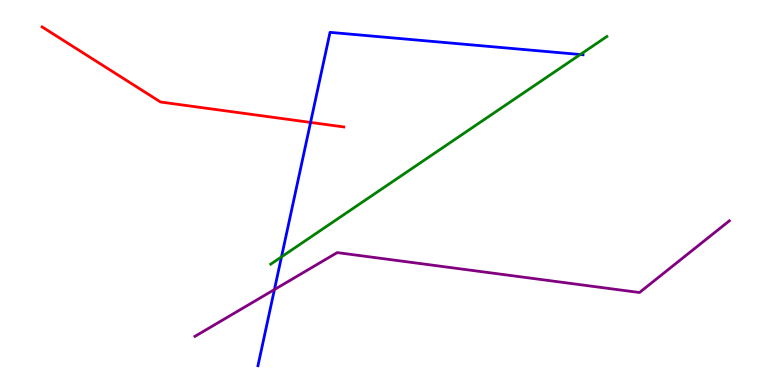[{'lines': ['blue', 'red'], 'intersections': [{'x': 4.01, 'y': 6.82}]}, {'lines': ['green', 'red'], 'intersections': []}, {'lines': ['purple', 'red'], 'intersections': []}, {'lines': ['blue', 'green'], 'intersections': [{'x': 3.63, 'y': 3.33}, {'x': 7.49, 'y': 8.58}]}, {'lines': ['blue', 'purple'], 'intersections': [{'x': 3.54, 'y': 2.48}]}, {'lines': ['green', 'purple'], 'intersections': []}]